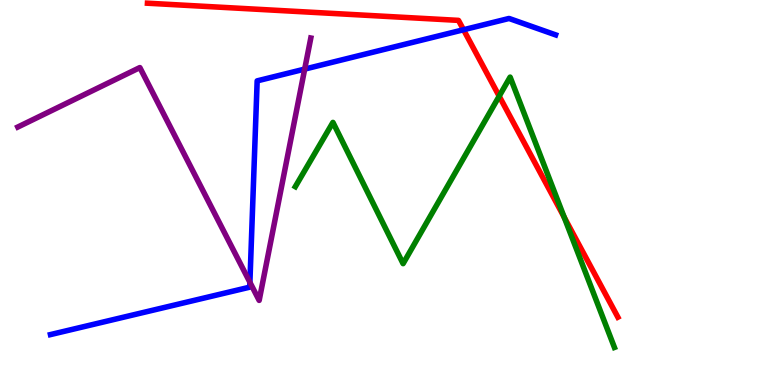[{'lines': ['blue', 'red'], 'intersections': [{'x': 5.98, 'y': 9.23}]}, {'lines': ['green', 'red'], 'intersections': [{'x': 6.44, 'y': 7.5}, {'x': 7.28, 'y': 4.36}]}, {'lines': ['purple', 'red'], 'intersections': []}, {'lines': ['blue', 'green'], 'intersections': []}, {'lines': ['blue', 'purple'], 'intersections': [{'x': 3.22, 'y': 2.67}, {'x': 3.93, 'y': 8.21}]}, {'lines': ['green', 'purple'], 'intersections': []}]